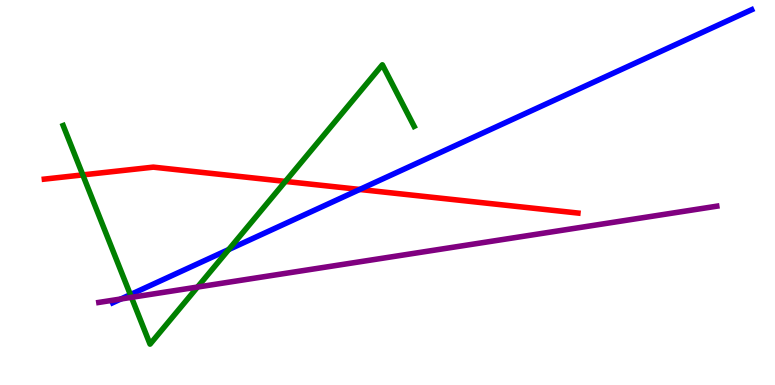[{'lines': ['blue', 'red'], 'intersections': [{'x': 4.64, 'y': 5.08}]}, {'lines': ['green', 'red'], 'intersections': [{'x': 1.07, 'y': 5.46}, {'x': 3.68, 'y': 5.29}]}, {'lines': ['purple', 'red'], 'intersections': []}, {'lines': ['blue', 'green'], 'intersections': [{'x': 1.68, 'y': 2.35}, {'x': 2.95, 'y': 3.52}]}, {'lines': ['blue', 'purple'], 'intersections': [{'x': 1.56, 'y': 2.23}]}, {'lines': ['green', 'purple'], 'intersections': [{'x': 1.7, 'y': 2.28}, {'x': 2.55, 'y': 2.54}]}]